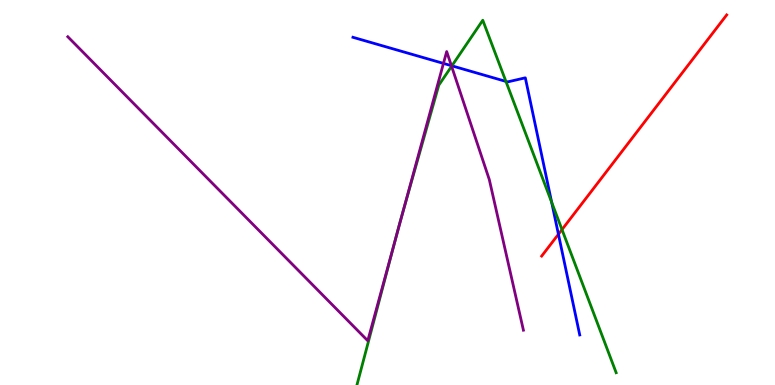[{'lines': ['blue', 'red'], 'intersections': [{'x': 7.21, 'y': 3.92}]}, {'lines': ['green', 'red'], 'intersections': [{'x': 7.25, 'y': 4.04}]}, {'lines': ['purple', 'red'], 'intersections': []}, {'lines': ['blue', 'green'], 'intersections': [{'x': 5.83, 'y': 8.29}, {'x': 6.53, 'y': 7.89}, {'x': 7.12, 'y': 4.75}]}, {'lines': ['blue', 'purple'], 'intersections': [{'x': 5.72, 'y': 8.35}, {'x': 5.82, 'y': 8.29}]}, {'lines': ['green', 'purple'], 'intersections': [{'x': 5.1, 'y': 3.79}, {'x': 5.21, 'y': 4.54}, {'x': 5.83, 'y': 8.28}]}]